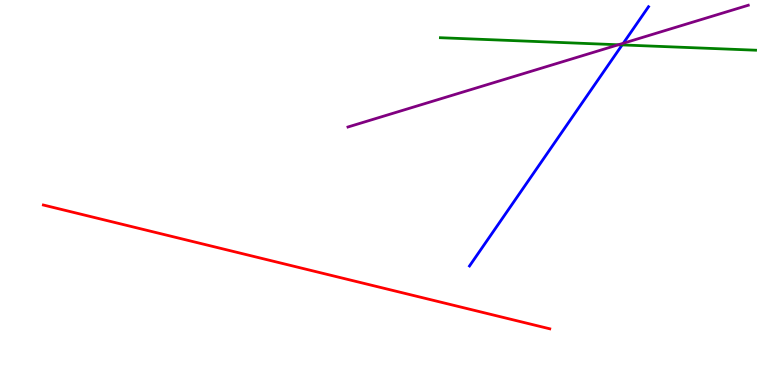[{'lines': ['blue', 'red'], 'intersections': []}, {'lines': ['green', 'red'], 'intersections': []}, {'lines': ['purple', 'red'], 'intersections': []}, {'lines': ['blue', 'green'], 'intersections': [{'x': 8.03, 'y': 8.83}]}, {'lines': ['blue', 'purple'], 'intersections': [{'x': 8.04, 'y': 8.88}]}, {'lines': ['green', 'purple'], 'intersections': [{'x': 7.98, 'y': 8.84}]}]